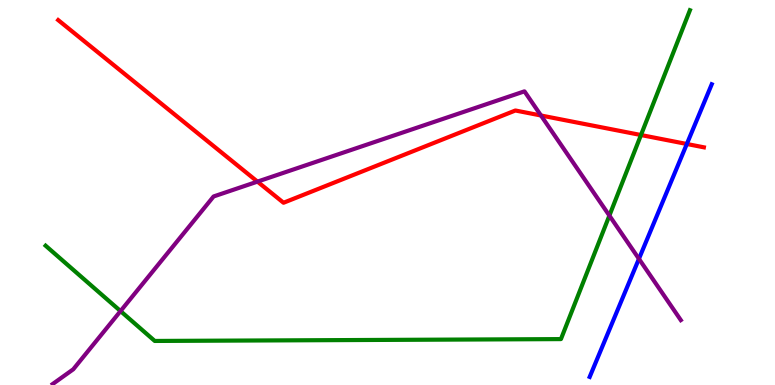[{'lines': ['blue', 'red'], 'intersections': [{'x': 8.86, 'y': 6.26}]}, {'lines': ['green', 'red'], 'intersections': [{'x': 8.27, 'y': 6.49}]}, {'lines': ['purple', 'red'], 'intersections': [{'x': 3.32, 'y': 5.28}, {'x': 6.98, 'y': 7.0}]}, {'lines': ['blue', 'green'], 'intersections': []}, {'lines': ['blue', 'purple'], 'intersections': [{'x': 8.24, 'y': 3.28}]}, {'lines': ['green', 'purple'], 'intersections': [{'x': 1.56, 'y': 1.92}, {'x': 7.86, 'y': 4.4}]}]